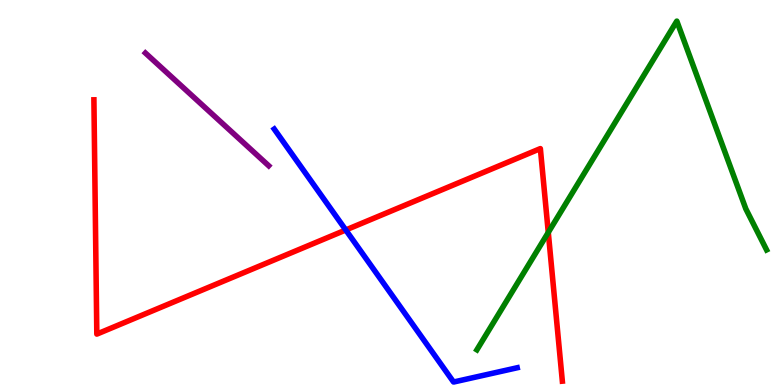[{'lines': ['blue', 'red'], 'intersections': [{'x': 4.46, 'y': 4.03}]}, {'lines': ['green', 'red'], 'intersections': [{'x': 7.07, 'y': 3.96}]}, {'lines': ['purple', 'red'], 'intersections': []}, {'lines': ['blue', 'green'], 'intersections': []}, {'lines': ['blue', 'purple'], 'intersections': []}, {'lines': ['green', 'purple'], 'intersections': []}]